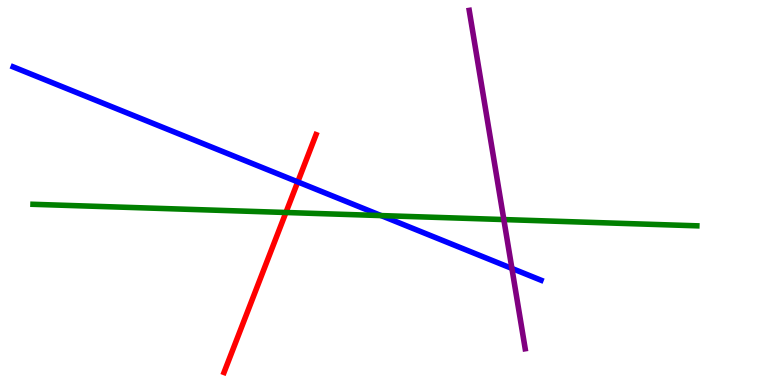[{'lines': ['blue', 'red'], 'intersections': [{'x': 3.84, 'y': 5.28}]}, {'lines': ['green', 'red'], 'intersections': [{'x': 3.69, 'y': 4.48}]}, {'lines': ['purple', 'red'], 'intersections': []}, {'lines': ['blue', 'green'], 'intersections': [{'x': 4.92, 'y': 4.4}]}, {'lines': ['blue', 'purple'], 'intersections': [{'x': 6.61, 'y': 3.03}]}, {'lines': ['green', 'purple'], 'intersections': [{'x': 6.5, 'y': 4.3}]}]